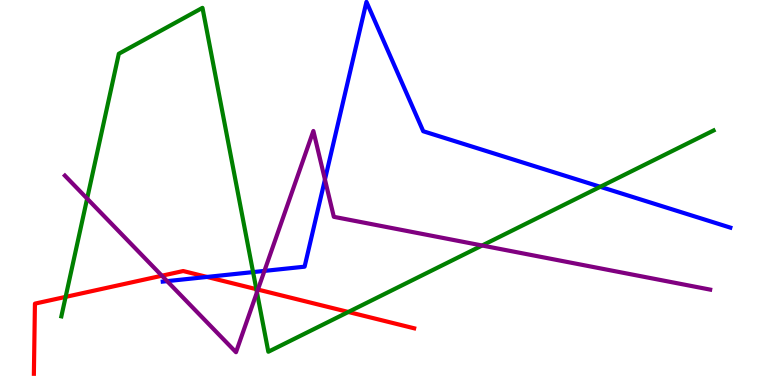[{'lines': ['blue', 'red'], 'intersections': [{'x': 2.67, 'y': 2.81}]}, {'lines': ['green', 'red'], 'intersections': [{'x': 0.847, 'y': 2.29}, {'x': 3.31, 'y': 2.49}, {'x': 4.49, 'y': 1.9}]}, {'lines': ['purple', 'red'], 'intersections': [{'x': 2.09, 'y': 2.84}, {'x': 3.33, 'y': 2.48}]}, {'lines': ['blue', 'green'], 'intersections': [{'x': 3.27, 'y': 2.93}, {'x': 7.75, 'y': 5.15}]}, {'lines': ['blue', 'purple'], 'intersections': [{'x': 2.16, 'y': 2.7}, {'x': 3.41, 'y': 2.96}, {'x': 4.19, 'y': 5.34}]}, {'lines': ['green', 'purple'], 'intersections': [{'x': 1.12, 'y': 4.84}, {'x': 3.32, 'y': 2.41}, {'x': 6.22, 'y': 3.62}]}]